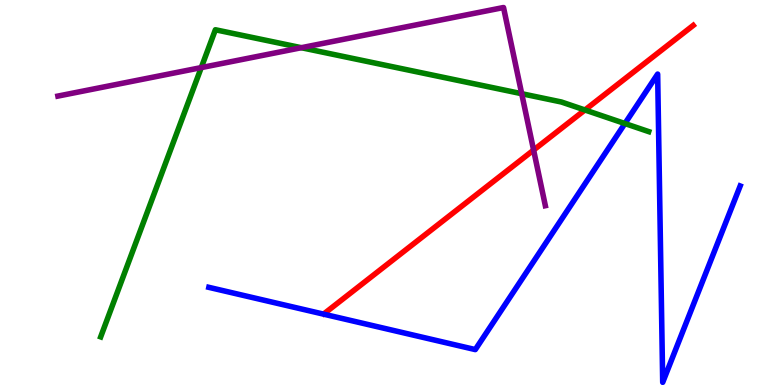[{'lines': ['blue', 'red'], 'intersections': []}, {'lines': ['green', 'red'], 'intersections': [{'x': 7.55, 'y': 7.14}]}, {'lines': ['purple', 'red'], 'intersections': [{'x': 6.89, 'y': 6.1}]}, {'lines': ['blue', 'green'], 'intersections': [{'x': 8.06, 'y': 6.79}]}, {'lines': ['blue', 'purple'], 'intersections': []}, {'lines': ['green', 'purple'], 'intersections': [{'x': 2.6, 'y': 8.24}, {'x': 3.89, 'y': 8.76}, {'x': 6.73, 'y': 7.57}]}]